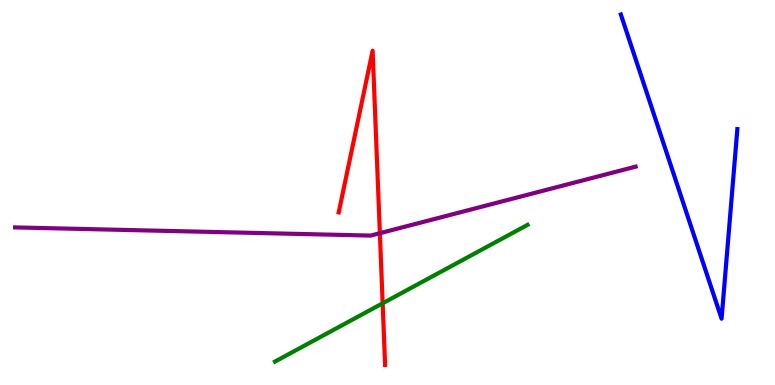[{'lines': ['blue', 'red'], 'intersections': []}, {'lines': ['green', 'red'], 'intersections': [{'x': 4.94, 'y': 2.12}]}, {'lines': ['purple', 'red'], 'intersections': [{'x': 4.9, 'y': 3.94}]}, {'lines': ['blue', 'green'], 'intersections': []}, {'lines': ['blue', 'purple'], 'intersections': []}, {'lines': ['green', 'purple'], 'intersections': []}]